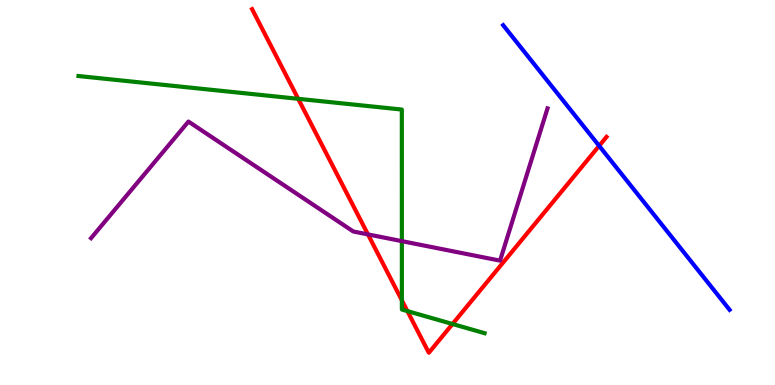[{'lines': ['blue', 'red'], 'intersections': [{'x': 7.73, 'y': 6.21}]}, {'lines': ['green', 'red'], 'intersections': [{'x': 3.85, 'y': 7.43}, {'x': 5.19, 'y': 2.2}, {'x': 5.26, 'y': 1.92}, {'x': 5.84, 'y': 1.58}]}, {'lines': ['purple', 'red'], 'intersections': [{'x': 4.75, 'y': 3.91}]}, {'lines': ['blue', 'green'], 'intersections': []}, {'lines': ['blue', 'purple'], 'intersections': []}, {'lines': ['green', 'purple'], 'intersections': [{'x': 5.19, 'y': 3.74}]}]